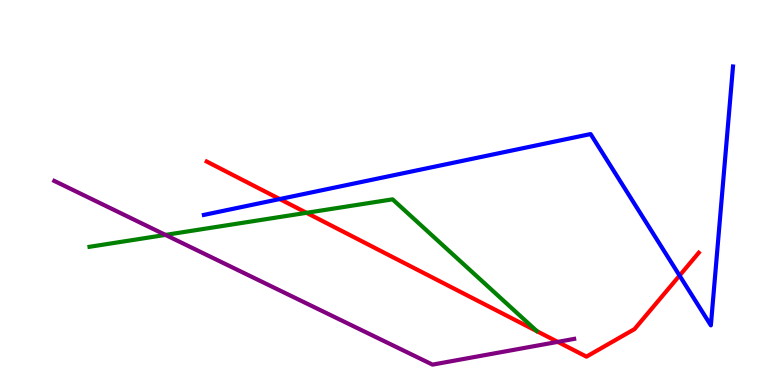[{'lines': ['blue', 'red'], 'intersections': [{'x': 3.61, 'y': 4.83}, {'x': 8.77, 'y': 2.84}]}, {'lines': ['green', 'red'], 'intersections': [{'x': 3.96, 'y': 4.47}]}, {'lines': ['purple', 'red'], 'intersections': [{'x': 7.2, 'y': 1.12}]}, {'lines': ['blue', 'green'], 'intersections': []}, {'lines': ['blue', 'purple'], 'intersections': []}, {'lines': ['green', 'purple'], 'intersections': [{'x': 2.13, 'y': 3.9}]}]